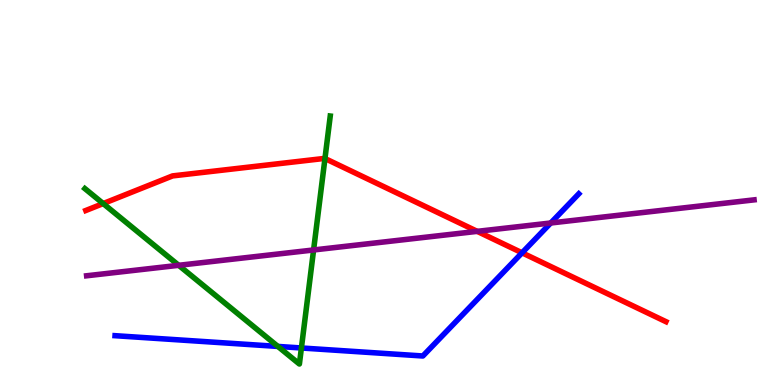[{'lines': ['blue', 'red'], 'intersections': [{'x': 6.74, 'y': 3.43}]}, {'lines': ['green', 'red'], 'intersections': [{'x': 1.33, 'y': 4.71}, {'x': 4.19, 'y': 5.88}]}, {'lines': ['purple', 'red'], 'intersections': [{'x': 6.16, 'y': 3.99}]}, {'lines': ['blue', 'green'], 'intersections': [{'x': 3.59, 'y': 1.0}, {'x': 3.89, 'y': 0.962}]}, {'lines': ['blue', 'purple'], 'intersections': [{'x': 7.11, 'y': 4.21}]}, {'lines': ['green', 'purple'], 'intersections': [{'x': 2.31, 'y': 3.11}, {'x': 4.05, 'y': 3.51}]}]